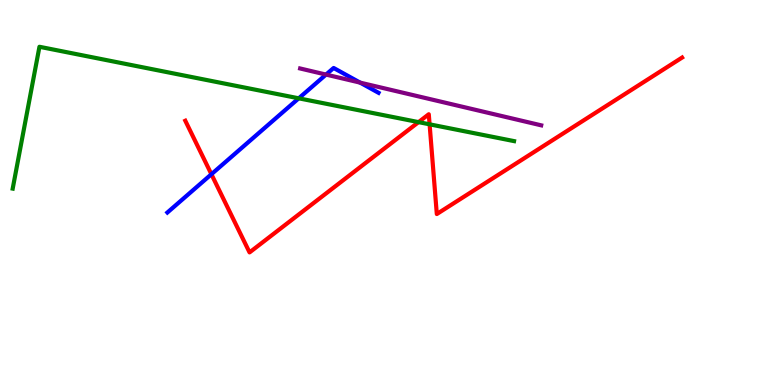[{'lines': ['blue', 'red'], 'intersections': [{'x': 2.73, 'y': 5.47}]}, {'lines': ['green', 'red'], 'intersections': [{'x': 5.4, 'y': 6.83}, {'x': 5.54, 'y': 6.77}]}, {'lines': ['purple', 'red'], 'intersections': []}, {'lines': ['blue', 'green'], 'intersections': [{'x': 3.85, 'y': 7.45}]}, {'lines': ['blue', 'purple'], 'intersections': [{'x': 4.21, 'y': 8.06}, {'x': 4.65, 'y': 7.85}]}, {'lines': ['green', 'purple'], 'intersections': []}]